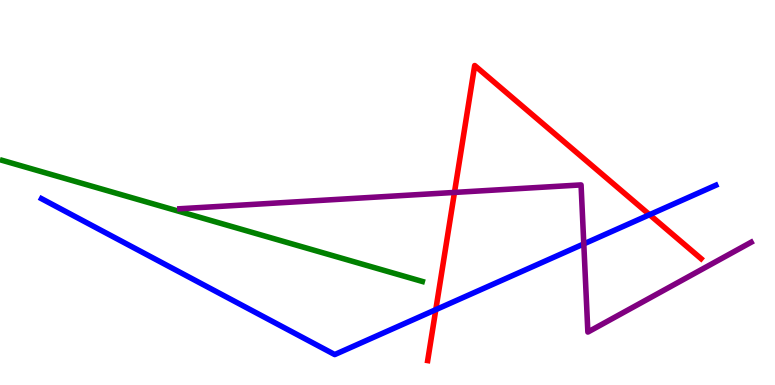[{'lines': ['blue', 'red'], 'intersections': [{'x': 5.62, 'y': 1.96}, {'x': 8.38, 'y': 4.42}]}, {'lines': ['green', 'red'], 'intersections': []}, {'lines': ['purple', 'red'], 'intersections': [{'x': 5.86, 'y': 5.0}]}, {'lines': ['blue', 'green'], 'intersections': []}, {'lines': ['blue', 'purple'], 'intersections': [{'x': 7.53, 'y': 3.66}]}, {'lines': ['green', 'purple'], 'intersections': []}]